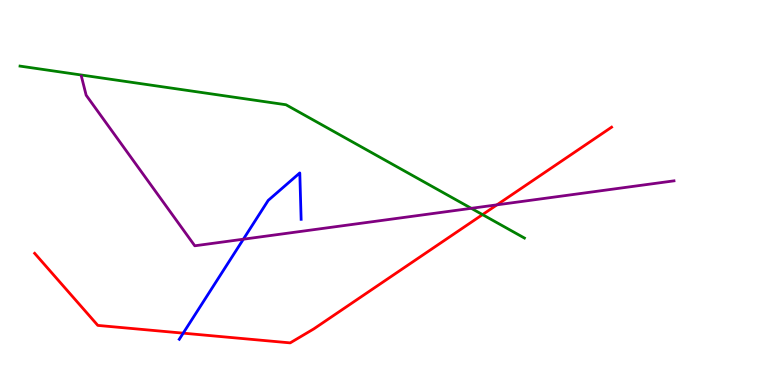[{'lines': ['blue', 'red'], 'intersections': [{'x': 2.36, 'y': 1.35}]}, {'lines': ['green', 'red'], 'intersections': [{'x': 6.23, 'y': 4.43}]}, {'lines': ['purple', 'red'], 'intersections': [{'x': 6.41, 'y': 4.68}]}, {'lines': ['blue', 'green'], 'intersections': []}, {'lines': ['blue', 'purple'], 'intersections': [{'x': 3.14, 'y': 3.79}]}, {'lines': ['green', 'purple'], 'intersections': [{'x': 6.08, 'y': 4.59}]}]